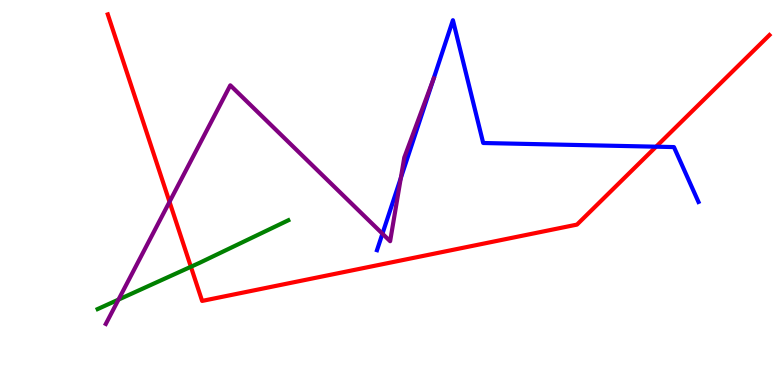[{'lines': ['blue', 'red'], 'intersections': [{'x': 8.47, 'y': 6.19}]}, {'lines': ['green', 'red'], 'intersections': [{'x': 2.46, 'y': 3.07}]}, {'lines': ['purple', 'red'], 'intersections': [{'x': 2.19, 'y': 4.76}]}, {'lines': ['blue', 'green'], 'intersections': []}, {'lines': ['blue', 'purple'], 'intersections': [{'x': 4.93, 'y': 3.93}, {'x': 5.17, 'y': 5.38}, {'x': 5.6, 'y': 7.96}]}, {'lines': ['green', 'purple'], 'intersections': [{'x': 1.53, 'y': 2.22}]}]